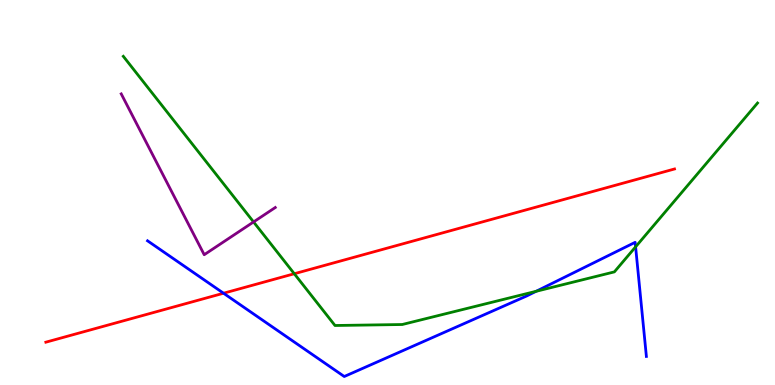[{'lines': ['blue', 'red'], 'intersections': [{'x': 2.88, 'y': 2.38}]}, {'lines': ['green', 'red'], 'intersections': [{'x': 3.8, 'y': 2.89}]}, {'lines': ['purple', 'red'], 'intersections': []}, {'lines': ['blue', 'green'], 'intersections': [{'x': 6.92, 'y': 2.43}, {'x': 8.2, 'y': 3.59}]}, {'lines': ['blue', 'purple'], 'intersections': []}, {'lines': ['green', 'purple'], 'intersections': [{'x': 3.27, 'y': 4.24}]}]